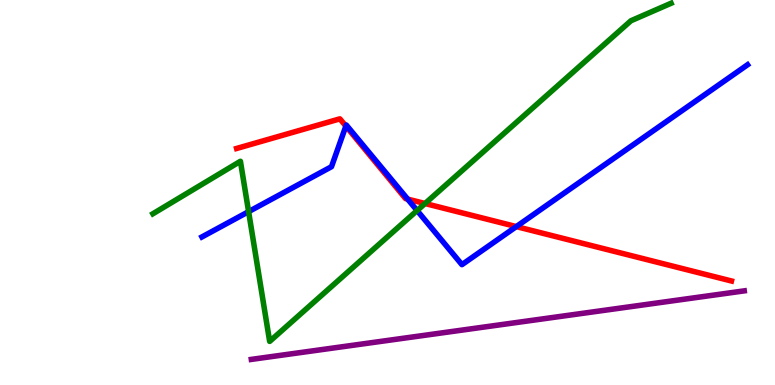[{'lines': ['blue', 'red'], 'intersections': [{'x': 4.46, 'y': 6.72}, {'x': 5.26, 'y': 4.83}, {'x': 6.66, 'y': 4.11}]}, {'lines': ['green', 'red'], 'intersections': [{'x': 5.48, 'y': 4.71}]}, {'lines': ['purple', 'red'], 'intersections': []}, {'lines': ['blue', 'green'], 'intersections': [{'x': 3.21, 'y': 4.5}, {'x': 5.38, 'y': 4.53}]}, {'lines': ['blue', 'purple'], 'intersections': []}, {'lines': ['green', 'purple'], 'intersections': []}]